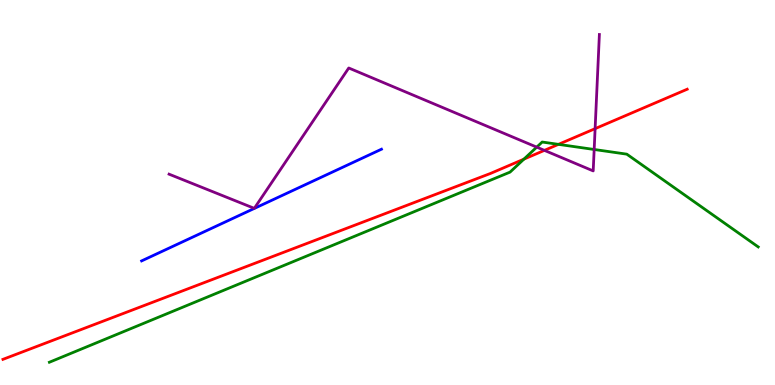[{'lines': ['blue', 'red'], 'intersections': []}, {'lines': ['green', 'red'], 'intersections': [{'x': 6.76, 'y': 5.87}, {'x': 7.21, 'y': 6.25}]}, {'lines': ['purple', 'red'], 'intersections': [{'x': 7.02, 'y': 6.09}, {'x': 7.68, 'y': 6.66}]}, {'lines': ['blue', 'green'], 'intersections': []}, {'lines': ['blue', 'purple'], 'intersections': []}, {'lines': ['green', 'purple'], 'intersections': [{'x': 6.93, 'y': 6.18}, {'x': 7.67, 'y': 6.12}]}]